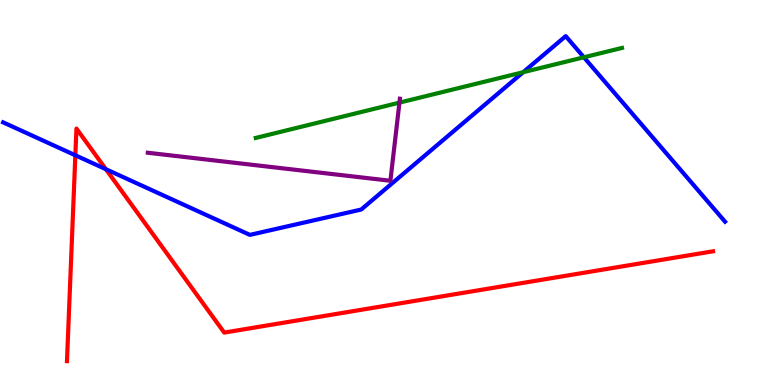[{'lines': ['blue', 'red'], 'intersections': [{'x': 0.972, 'y': 5.97}, {'x': 1.37, 'y': 5.6}]}, {'lines': ['green', 'red'], 'intersections': []}, {'lines': ['purple', 'red'], 'intersections': []}, {'lines': ['blue', 'green'], 'intersections': [{'x': 6.75, 'y': 8.12}, {'x': 7.53, 'y': 8.51}]}, {'lines': ['blue', 'purple'], 'intersections': []}, {'lines': ['green', 'purple'], 'intersections': [{'x': 5.15, 'y': 7.33}]}]